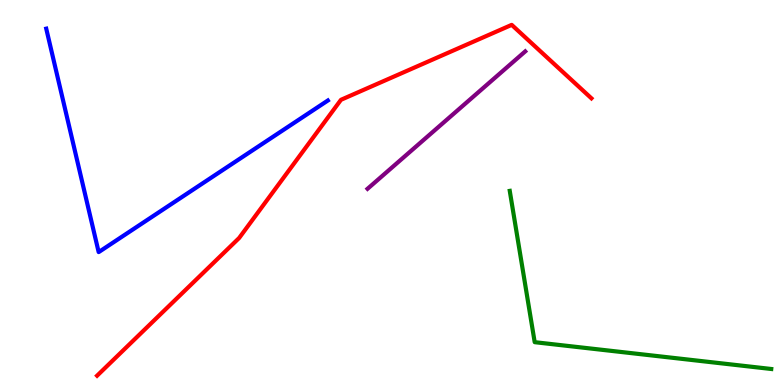[{'lines': ['blue', 'red'], 'intersections': []}, {'lines': ['green', 'red'], 'intersections': []}, {'lines': ['purple', 'red'], 'intersections': []}, {'lines': ['blue', 'green'], 'intersections': []}, {'lines': ['blue', 'purple'], 'intersections': []}, {'lines': ['green', 'purple'], 'intersections': []}]